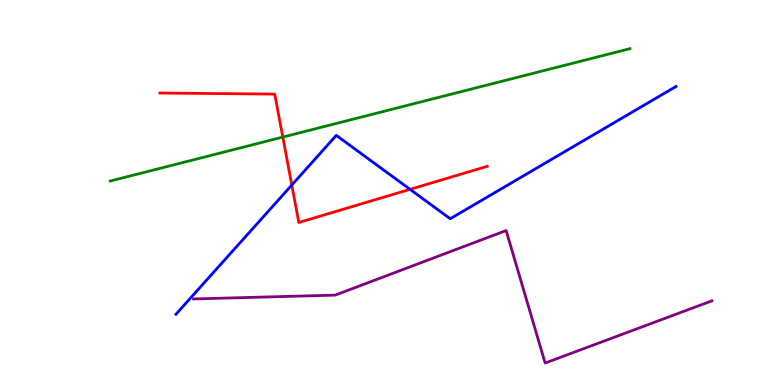[{'lines': ['blue', 'red'], 'intersections': [{'x': 3.77, 'y': 5.19}, {'x': 5.29, 'y': 5.08}]}, {'lines': ['green', 'red'], 'intersections': [{'x': 3.65, 'y': 6.44}]}, {'lines': ['purple', 'red'], 'intersections': []}, {'lines': ['blue', 'green'], 'intersections': []}, {'lines': ['blue', 'purple'], 'intersections': []}, {'lines': ['green', 'purple'], 'intersections': []}]